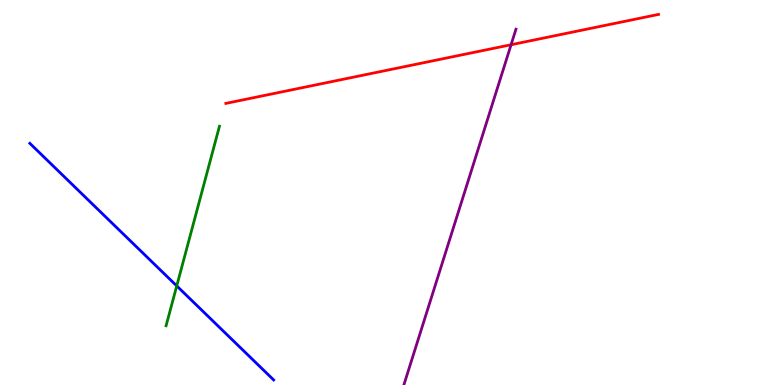[{'lines': ['blue', 'red'], 'intersections': []}, {'lines': ['green', 'red'], 'intersections': []}, {'lines': ['purple', 'red'], 'intersections': [{'x': 6.59, 'y': 8.84}]}, {'lines': ['blue', 'green'], 'intersections': [{'x': 2.28, 'y': 2.57}]}, {'lines': ['blue', 'purple'], 'intersections': []}, {'lines': ['green', 'purple'], 'intersections': []}]